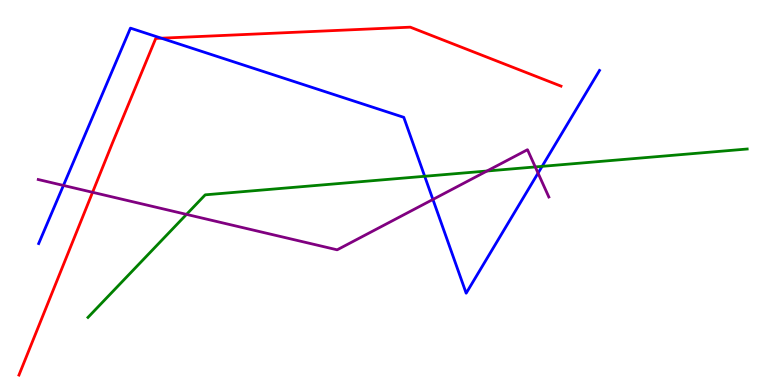[{'lines': ['blue', 'red'], 'intersections': [{'x': 2.08, 'y': 9.01}]}, {'lines': ['green', 'red'], 'intersections': []}, {'lines': ['purple', 'red'], 'intersections': [{'x': 1.19, 'y': 5.01}]}, {'lines': ['blue', 'green'], 'intersections': [{'x': 5.48, 'y': 5.42}, {'x': 6.99, 'y': 5.68}]}, {'lines': ['blue', 'purple'], 'intersections': [{'x': 0.818, 'y': 5.18}, {'x': 5.59, 'y': 4.82}, {'x': 6.94, 'y': 5.5}]}, {'lines': ['green', 'purple'], 'intersections': [{'x': 2.41, 'y': 4.43}, {'x': 6.28, 'y': 5.56}, {'x': 6.91, 'y': 5.66}]}]